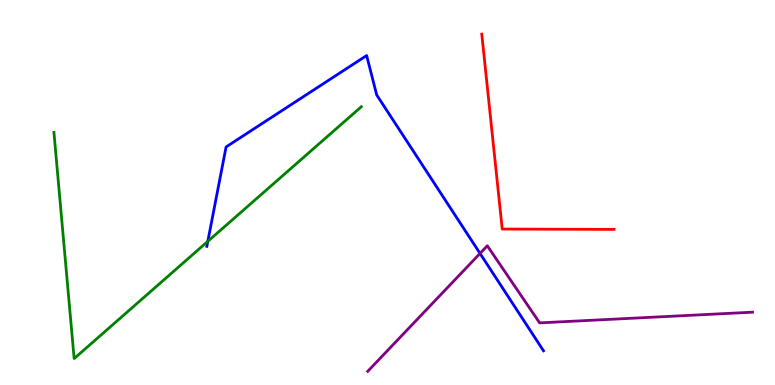[{'lines': ['blue', 'red'], 'intersections': []}, {'lines': ['green', 'red'], 'intersections': []}, {'lines': ['purple', 'red'], 'intersections': []}, {'lines': ['blue', 'green'], 'intersections': [{'x': 2.68, 'y': 3.73}]}, {'lines': ['blue', 'purple'], 'intersections': [{'x': 6.19, 'y': 3.42}]}, {'lines': ['green', 'purple'], 'intersections': []}]